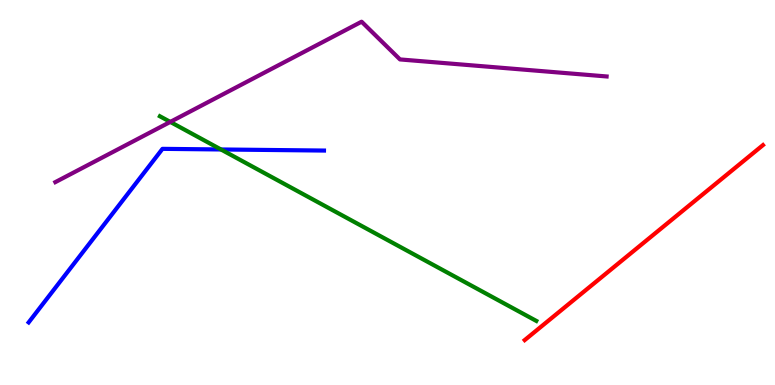[{'lines': ['blue', 'red'], 'intersections': []}, {'lines': ['green', 'red'], 'intersections': []}, {'lines': ['purple', 'red'], 'intersections': []}, {'lines': ['blue', 'green'], 'intersections': [{'x': 2.85, 'y': 6.12}]}, {'lines': ['blue', 'purple'], 'intersections': []}, {'lines': ['green', 'purple'], 'intersections': [{'x': 2.2, 'y': 6.83}]}]